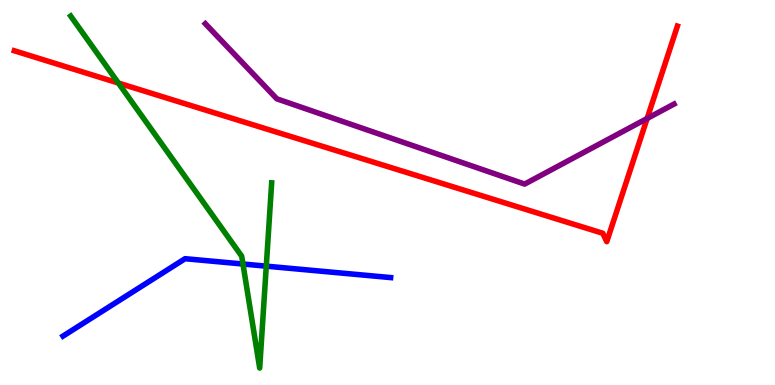[{'lines': ['blue', 'red'], 'intersections': []}, {'lines': ['green', 'red'], 'intersections': [{'x': 1.53, 'y': 7.84}]}, {'lines': ['purple', 'red'], 'intersections': [{'x': 8.35, 'y': 6.92}]}, {'lines': ['blue', 'green'], 'intersections': [{'x': 3.14, 'y': 3.14}, {'x': 3.44, 'y': 3.09}]}, {'lines': ['blue', 'purple'], 'intersections': []}, {'lines': ['green', 'purple'], 'intersections': []}]